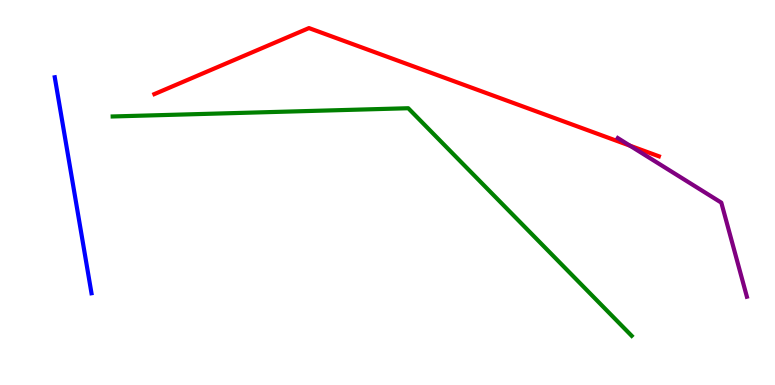[{'lines': ['blue', 'red'], 'intersections': []}, {'lines': ['green', 'red'], 'intersections': []}, {'lines': ['purple', 'red'], 'intersections': [{'x': 8.13, 'y': 6.22}]}, {'lines': ['blue', 'green'], 'intersections': []}, {'lines': ['blue', 'purple'], 'intersections': []}, {'lines': ['green', 'purple'], 'intersections': []}]